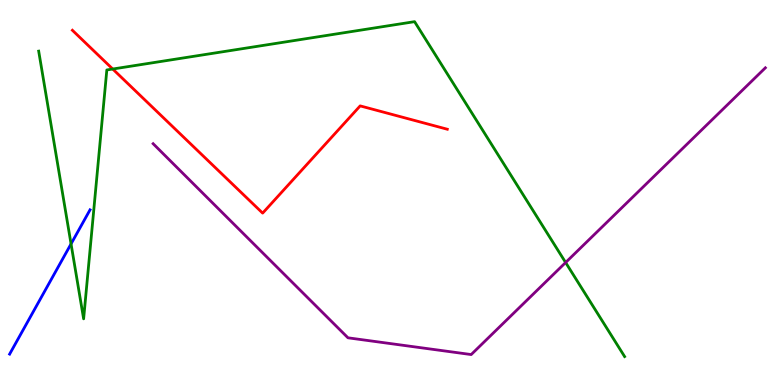[{'lines': ['blue', 'red'], 'intersections': []}, {'lines': ['green', 'red'], 'intersections': [{'x': 1.45, 'y': 8.21}]}, {'lines': ['purple', 'red'], 'intersections': []}, {'lines': ['blue', 'green'], 'intersections': [{'x': 0.917, 'y': 3.66}]}, {'lines': ['blue', 'purple'], 'intersections': []}, {'lines': ['green', 'purple'], 'intersections': [{'x': 7.3, 'y': 3.18}]}]